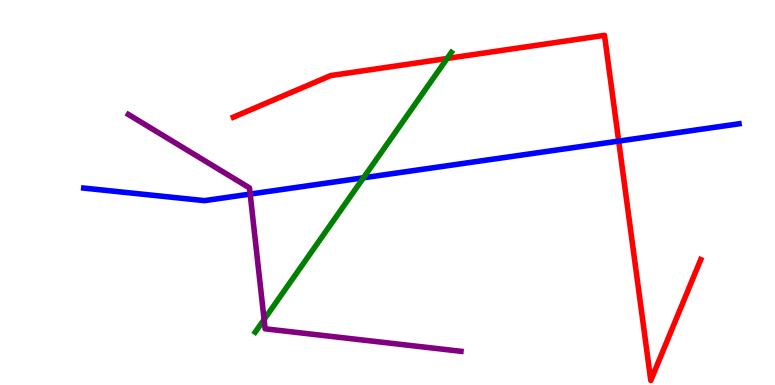[{'lines': ['blue', 'red'], 'intersections': [{'x': 7.98, 'y': 6.34}]}, {'lines': ['green', 'red'], 'intersections': [{'x': 5.77, 'y': 8.48}]}, {'lines': ['purple', 'red'], 'intersections': []}, {'lines': ['blue', 'green'], 'intersections': [{'x': 4.69, 'y': 5.38}]}, {'lines': ['blue', 'purple'], 'intersections': [{'x': 3.23, 'y': 4.96}]}, {'lines': ['green', 'purple'], 'intersections': [{'x': 3.41, 'y': 1.7}]}]